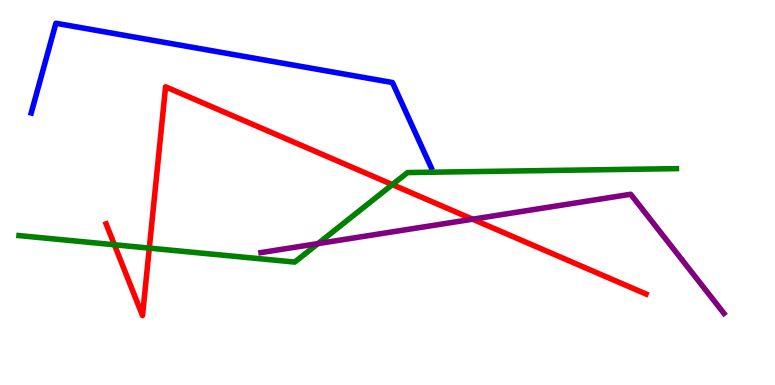[{'lines': ['blue', 'red'], 'intersections': []}, {'lines': ['green', 'red'], 'intersections': [{'x': 1.48, 'y': 3.64}, {'x': 1.93, 'y': 3.56}, {'x': 5.06, 'y': 5.2}]}, {'lines': ['purple', 'red'], 'intersections': [{'x': 6.1, 'y': 4.31}]}, {'lines': ['blue', 'green'], 'intersections': []}, {'lines': ['blue', 'purple'], 'intersections': []}, {'lines': ['green', 'purple'], 'intersections': [{'x': 4.1, 'y': 3.67}]}]